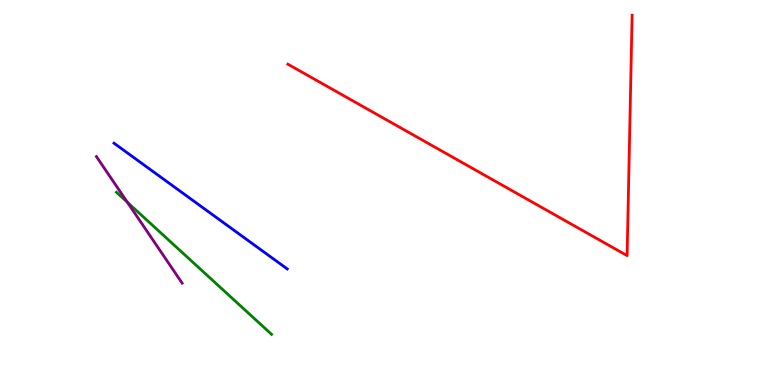[{'lines': ['blue', 'red'], 'intersections': []}, {'lines': ['green', 'red'], 'intersections': []}, {'lines': ['purple', 'red'], 'intersections': []}, {'lines': ['blue', 'green'], 'intersections': []}, {'lines': ['blue', 'purple'], 'intersections': []}, {'lines': ['green', 'purple'], 'intersections': [{'x': 1.64, 'y': 4.75}]}]